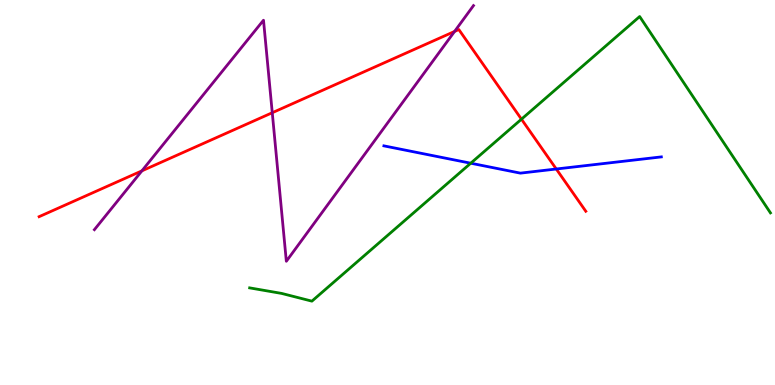[{'lines': ['blue', 'red'], 'intersections': [{'x': 7.18, 'y': 5.61}]}, {'lines': ['green', 'red'], 'intersections': [{'x': 6.73, 'y': 6.9}]}, {'lines': ['purple', 'red'], 'intersections': [{'x': 1.83, 'y': 5.56}, {'x': 3.51, 'y': 7.07}, {'x': 5.87, 'y': 9.18}]}, {'lines': ['blue', 'green'], 'intersections': [{'x': 6.07, 'y': 5.76}]}, {'lines': ['blue', 'purple'], 'intersections': []}, {'lines': ['green', 'purple'], 'intersections': []}]